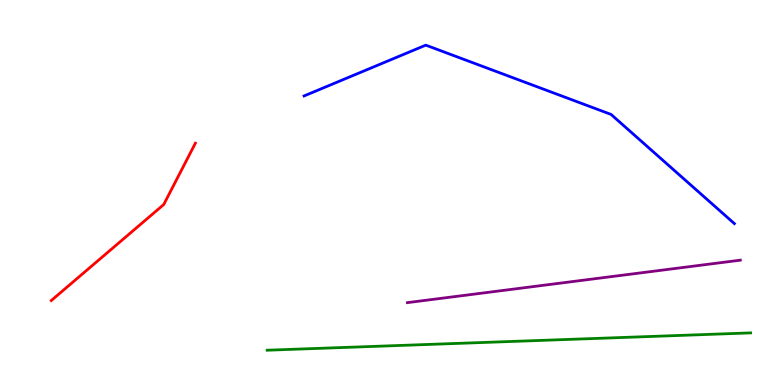[{'lines': ['blue', 'red'], 'intersections': []}, {'lines': ['green', 'red'], 'intersections': []}, {'lines': ['purple', 'red'], 'intersections': []}, {'lines': ['blue', 'green'], 'intersections': []}, {'lines': ['blue', 'purple'], 'intersections': []}, {'lines': ['green', 'purple'], 'intersections': []}]